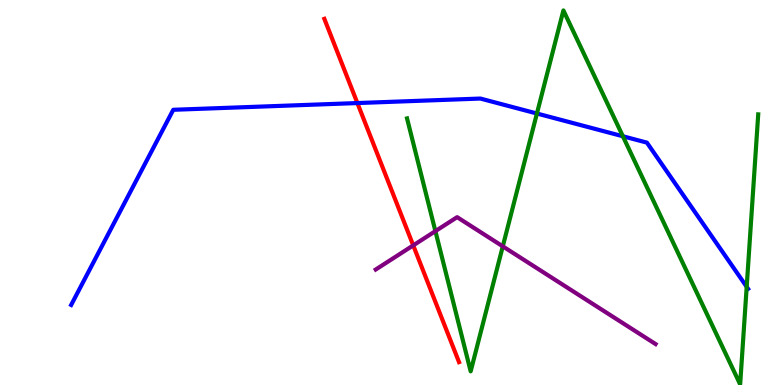[{'lines': ['blue', 'red'], 'intersections': [{'x': 4.61, 'y': 7.32}]}, {'lines': ['green', 'red'], 'intersections': []}, {'lines': ['purple', 'red'], 'intersections': [{'x': 5.33, 'y': 3.63}]}, {'lines': ['blue', 'green'], 'intersections': [{'x': 6.93, 'y': 7.05}, {'x': 8.04, 'y': 6.46}, {'x': 9.63, 'y': 2.55}]}, {'lines': ['blue', 'purple'], 'intersections': []}, {'lines': ['green', 'purple'], 'intersections': [{'x': 5.62, 'y': 4.0}, {'x': 6.49, 'y': 3.6}]}]